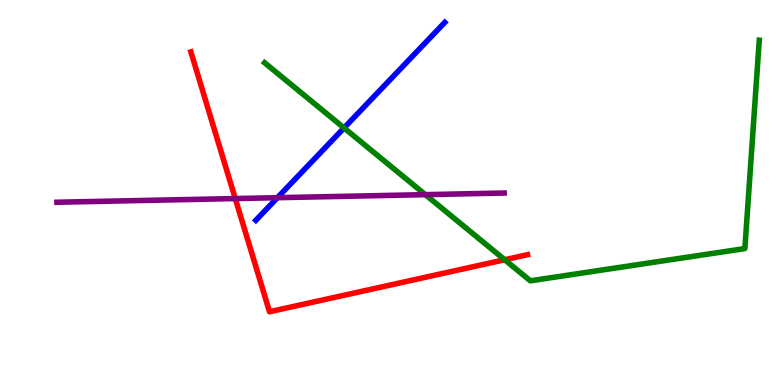[{'lines': ['blue', 'red'], 'intersections': []}, {'lines': ['green', 'red'], 'intersections': [{'x': 6.51, 'y': 3.25}]}, {'lines': ['purple', 'red'], 'intersections': [{'x': 3.04, 'y': 4.84}]}, {'lines': ['blue', 'green'], 'intersections': [{'x': 4.44, 'y': 6.68}]}, {'lines': ['blue', 'purple'], 'intersections': [{'x': 3.58, 'y': 4.87}]}, {'lines': ['green', 'purple'], 'intersections': [{'x': 5.49, 'y': 4.94}]}]